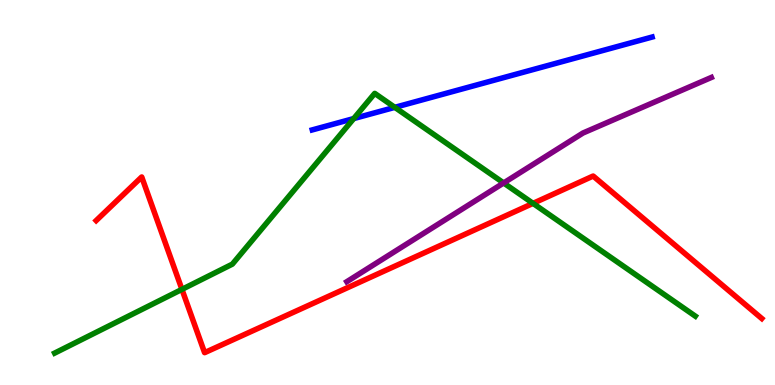[{'lines': ['blue', 'red'], 'intersections': []}, {'lines': ['green', 'red'], 'intersections': [{'x': 2.35, 'y': 2.48}, {'x': 6.88, 'y': 4.72}]}, {'lines': ['purple', 'red'], 'intersections': []}, {'lines': ['blue', 'green'], 'intersections': [{'x': 4.56, 'y': 6.92}, {'x': 5.09, 'y': 7.21}]}, {'lines': ['blue', 'purple'], 'intersections': []}, {'lines': ['green', 'purple'], 'intersections': [{'x': 6.5, 'y': 5.25}]}]